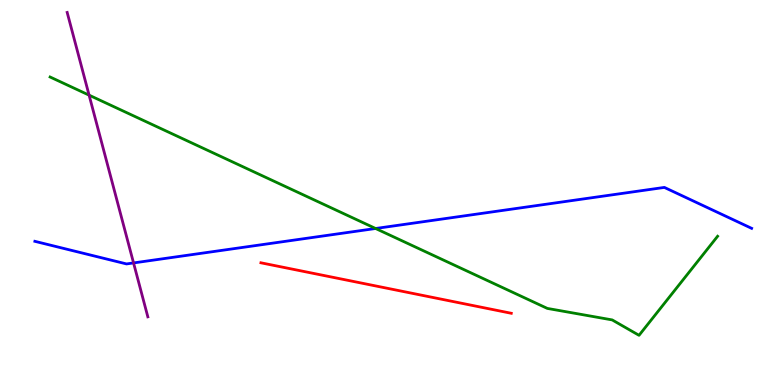[{'lines': ['blue', 'red'], 'intersections': []}, {'lines': ['green', 'red'], 'intersections': []}, {'lines': ['purple', 'red'], 'intersections': []}, {'lines': ['blue', 'green'], 'intersections': [{'x': 4.85, 'y': 4.07}]}, {'lines': ['blue', 'purple'], 'intersections': [{'x': 1.72, 'y': 3.17}]}, {'lines': ['green', 'purple'], 'intersections': [{'x': 1.15, 'y': 7.53}]}]